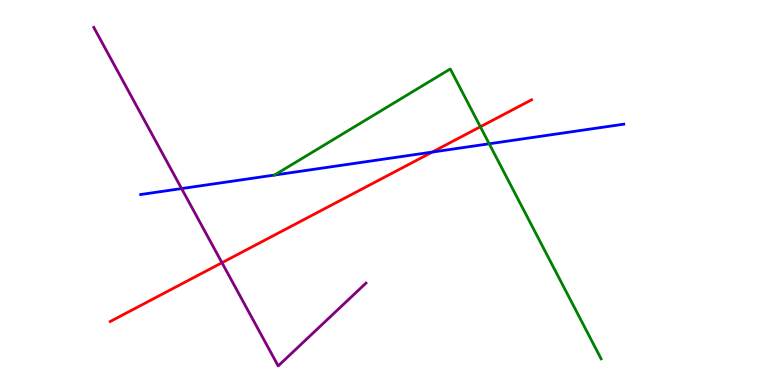[{'lines': ['blue', 'red'], 'intersections': [{'x': 5.58, 'y': 6.05}]}, {'lines': ['green', 'red'], 'intersections': [{'x': 6.2, 'y': 6.71}]}, {'lines': ['purple', 'red'], 'intersections': [{'x': 2.86, 'y': 3.18}]}, {'lines': ['blue', 'green'], 'intersections': [{'x': 3.54, 'y': 5.45}, {'x': 6.31, 'y': 6.27}]}, {'lines': ['blue', 'purple'], 'intersections': [{'x': 2.34, 'y': 5.1}]}, {'lines': ['green', 'purple'], 'intersections': []}]